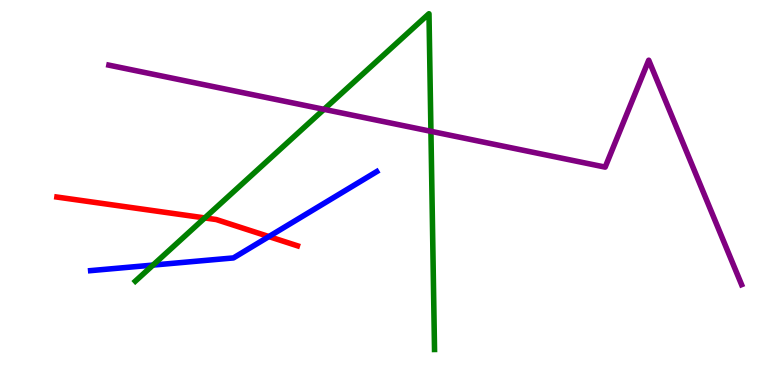[{'lines': ['blue', 'red'], 'intersections': [{'x': 3.47, 'y': 3.86}]}, {'lines': ['green', 'red'], 'intersections': [{'x': 2.64, 'y': 4.34}]}, {'lines': ['purple', 'red'], 'intersections': []}, {'lines': ['blue', 'green'], 'intersections': [{'x': 1.97, 'y': 3.11}]}, {'lines': ['blue', 'purple'], 'intersections': []}, {'lines': ['green', 'purple'], 'intersections': [{'x': 4.18, 'y': 7.16}, {'x': 5.56, 'y': 6.59}]}]